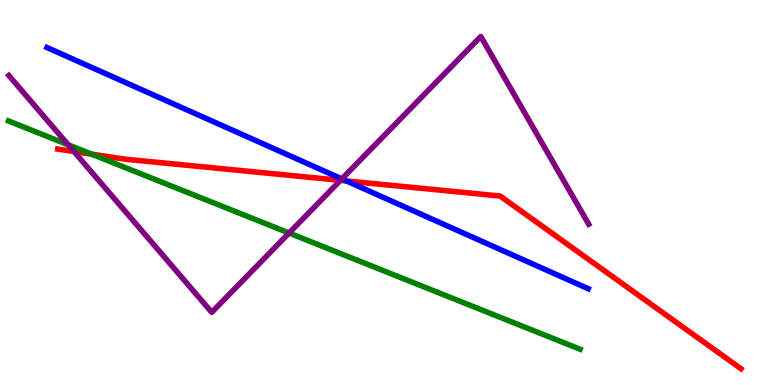[{'lines': ['blue', 'red'], 'intersections': [{'x': 4.47, 'y': 5.3}]}, {'lines': ['green', 'red'], 'intersections': [{'x': 1.18, 'y': 6.0}]}, {'lines': ['purple', 'red'], 'intersections': [{'x': 0.954, 'y': 6.06}, {'x': 4.39, 'y': 5.32}]}, {'lines': ['blue', 'green'], 'intersections': []}, {'lines': ['blue', 'purple'], 'intersections': [{'x': 4.41, 'y': 5.35}]}, {'lines': ['green', 'purple'], 'intersections': [{'x': 0.88, 'y': 6.24}, {'x': 3.73, 'y': 3.95}]}]